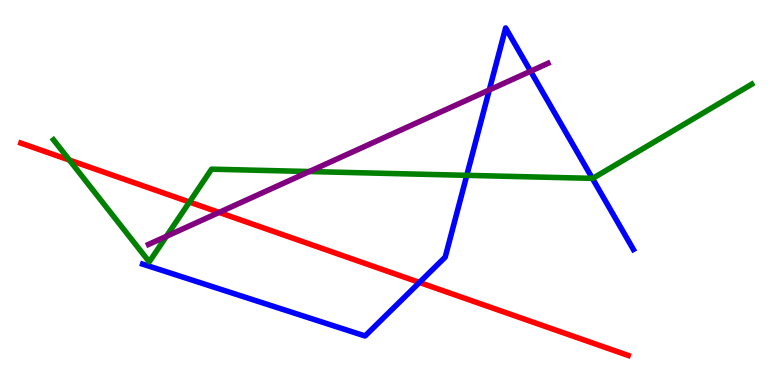[{'lines': ['blue', 'red'], 'intersections': [{'x': 5.41, 'y': 2.66}]}, {'lines': ['green', 'red'], 'intersections': [{'x': 0.895, 'y': 5.84}, {'x': 2.44, 'y': 4.75}]}, {'lines': ['purple', 'red'], 'intersections': [{'x': 2.83, 'y': 4.48}]}, {'lines': ['blue', 'green'], 'intersections': [{'x': 6.02, 'y': 5.45}, {'x': 7.64, 'y': 5.37}]}, {'lines': ['blue', 'purple'], 'intersections': [{'x': 6.31, 'y': 7.66}, {'x': 6.85, 'y': 8.15}]}, {'lines': ['green', 'purple'], 'intersections': [{'x': 2.15, 'y': 3.86}, {'x': 3.99, 'y': 5.54}]}]